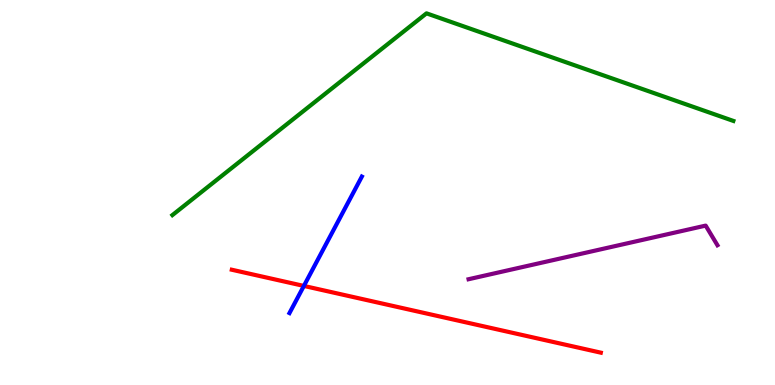[{'lines': ['blue', 'red'], 'intersections': [{'x': 3.92, 'y': 2.57}]}, {'lines': ['green', 'red'], 'intersections': []}, {'lines': ['purple', 'red'], 'intersections': []}, {'lines': ['blue', 'green'], 'intersections': []}, {'lines': ['blue', 'purple'], 'intersections': []}, {'lines': ['green', 'purple'], 'intersections': []}]